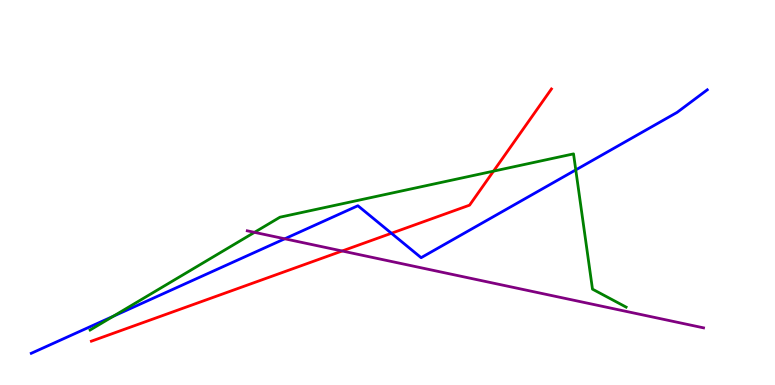[{'lines': ['blue', 'red'], 'intersections': [{'x': 5.05, 'y': 3.94}]}, {'lines': ['green', 'red'], 'intersections': [{'x': 6.37, 'y': 5.55}]}, {'lines': ['purple', 'red'], 'intersections': [{'x': 4.41, 'y': 3.48}]}, {'lines': ['blue', 'green'], 'intersections': [{'x': 1.46, 'y': 1.79}, {'x': 7.43, 'y': 5.59}]}, {'lines': ['blue', 'purple'], 'intersections': [{'x': 3.67, 'y': 3.8}]}, {'lines': ['green', 'purple'], 'intersections': [{'x': 3.28, 'y': 3.97}]}]